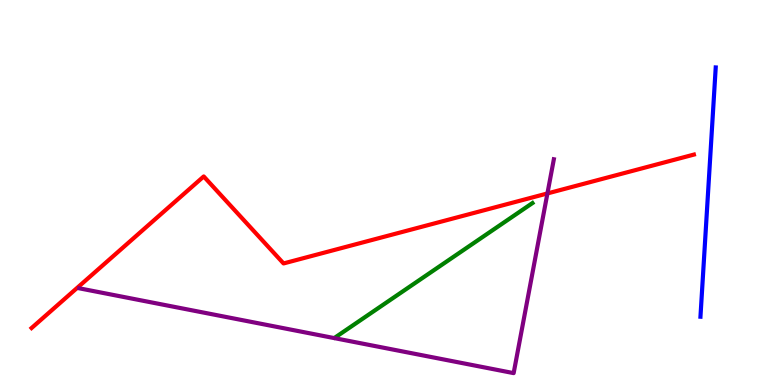[{'lines': ['blue', 'red'], 'intersections': []}, {'lines': ['green', 'red'], 'intersections': []}, {'lines': ['purple', 'red'], 'intersections': [{'x': 7.06, 'y': 4.98}]}, {'lines': ['blue', 'green'], 'intersections': []}, {'lines': ['blue', 'purple'], 'intersections': []}, {'lines': ['green', 'purple'], 'intersections': []}]